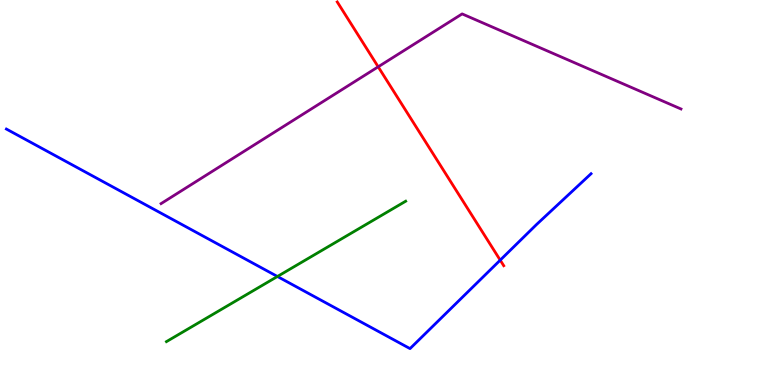[{'lines': ['blue', 'red'], 'intersections': [{'x': 6.45, 'y': 3.24}]}, {'lines': ['green', 'red'], 'intersections': []}, {'lines': ['purple', 'red'], 'intersections': [{'x': 4.88, 'y': 8.26}]}, {'lines': ['blue', 'green'], 'intersections': [{'x': 3.58, 'y': 2.82}]}, {'lines': ['blue', 'purple'], 'intersections': []}, {'lines': ['green', 'purple'], 'intersections': []}]